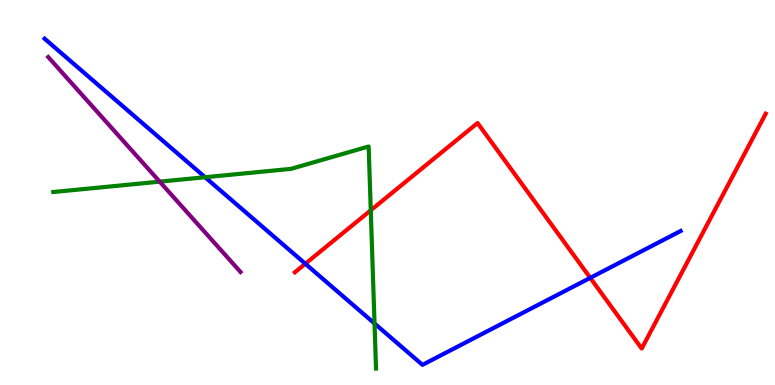[{'lines': ['blue', 'red'], 'intersections': [{'x': 3.94, 'y': 3.15}, {'x': 7.62, 'y': 2.78}]}, {'lines': ['green', 'red'], 'intersections': [{'x': 4.78, 'y': 4.54}]}, {'lines': ['purple', 'red'], 'intersections': []}, {'lines': ['blue', 'green'], 'intersections': [{'x': 2.65, 'y': 5.4}, {'x': 4.83, 'y': 1.6}]}, {'lines': ['blue', 'purple'], 'intersections': []}, {'lines': ['green', 'purple'], 'intersections': [{'x': 2.06, 'y': 5.28}]}]